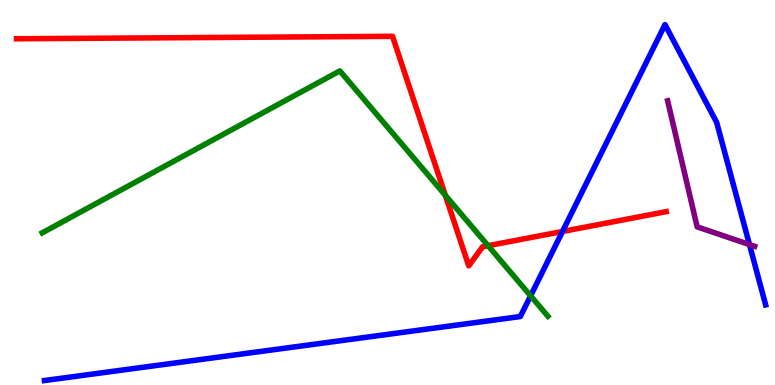[{'lines': ['blue', 'red'], 'intersections': [{'x': 7.26, 'y': 3.99}]}, {'lines': ['green', 'red'], 'intersections': [{'x': 5.75, 'y': 4.93}, {'x': 6.3, 'y': 3.62}]}, {'lines': ['purple', 'red'], 'intersections': []}, {'lines': ['blue', 'green'], 'intersections': [{'x': 6.85, 'y': 2.32}]}, {'lines': ['blue', 'purple'], 'intersections': [{'x': 9.67, 'y': 3.65}]}, {'lines': ['green', 'purple'], 'intersections': []}]